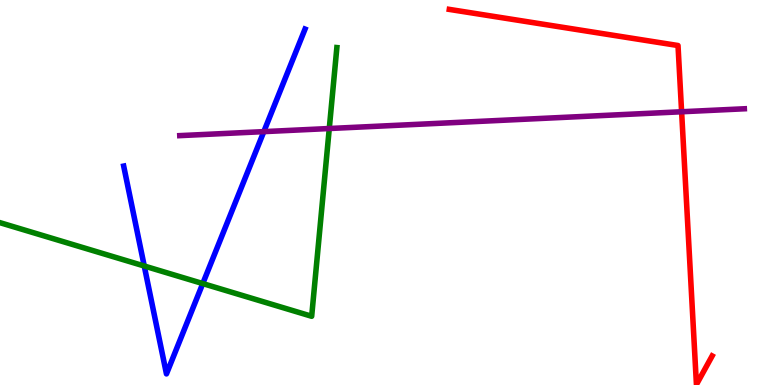[{'lines': ['blue', 'red'], 'intersections': []}, {'lines': ['green', 'red'], 'intersections': []}, {'lines': ['purple', 'red'], 'intersections': [{'x': 8.79, 'y': 7.1}]}, {'lines': ['blue', 'green'], 'intersections': [{'x': 1.86, 'y': 3.09}, {'x': 2.62, 'y': 2.63}]}, {'lines': ['blue', 'purple'], 'intersections': [{'x': 3.4, 'y': 6.58}]}, {'lines': ['green', 'purple'], 'intersections': [{'x': 4.25, 'y': 6.66}]}]